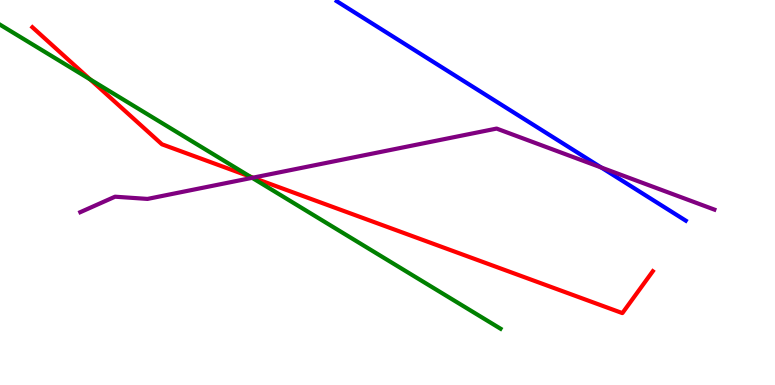[{'lines': ['blue', 'red'], 'intersections': []}, {'lines': ['green', 'red'], 'intersections': [{'x': 1.16, 'y': 7.94}, {'x': 3.23, 'y': 5.41}]}, {'lines': ['purple', 'red'], 'intersections': [{'x': 3.26, 'y': 5.39}]}, {'lines': ['blue', 'green'], 'intersections': []}, {'lines': ['blue', 'purple'], 'intersections': [{'x': 7.76, 'y': 5.65}]}, {'lines': ['green', 'purple'], 'intersections': [{'x': 3.25, 'y': 5.38}]}]